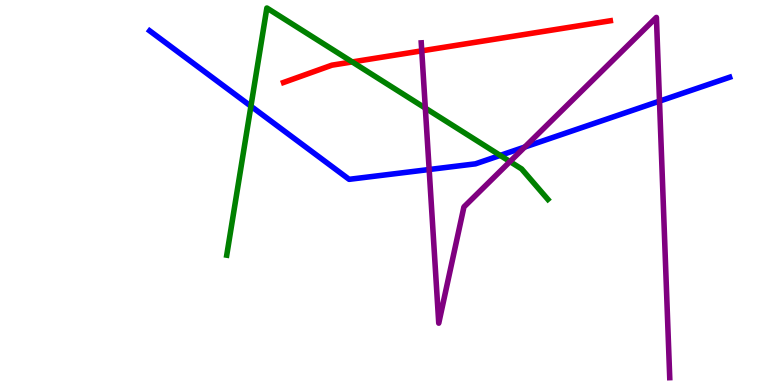[{'lines': ['blue', 'red'], 'intersections': []}, {'lines': ['green', 'red'], 'intersections': [{'x': 4.54, 'y': 8.39}]}, {'lines': ['purple', 'red'], 'intersections': [{'x': 5.44, 'y': 8.68}]}, {'lines': ['blue', 'green'], 'intersections': [{'x': 3.24, 'y': 7.24}, {'x': 6.45, 'y': 5.96}]}, {'lines': ['blue', 'purple'], 'intersections': [{'x': 5.54, 'y': 5.6}, {'x': 6.77, 'y': 6.18}, {'x': 8.51, 'y': 7.37}]}, {'lines': ['green', 'purple'], 'intersections': [{'x': 5.49, 'y': 7.19}, {'x': 6.58, 'y': 5.8}]}]